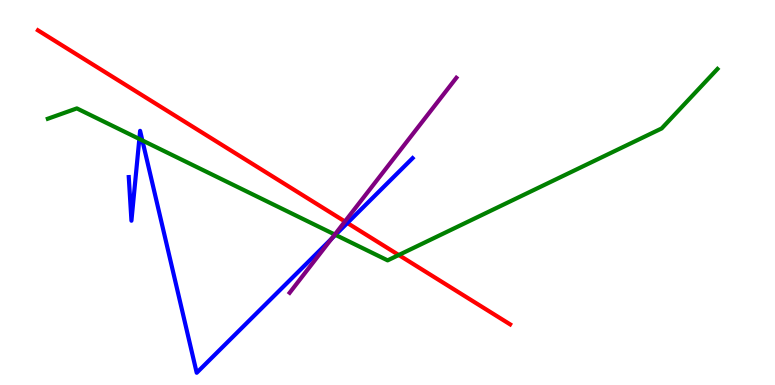[{'lines': ['blue', 'red'], 'intersections': [{'x': 4.48, 'y': 4.21}]}, {'lines': ['green', 'red'], 'intersections': [{'x': 5.15, 'y': 3.38}]}, {'lines': ['purple', 'red'], 'intersections': [{'x': 4.45, 'y': 4.25}]}, {'lines': ['blue', 'green'], 'intersections': [{'x': 1.8, 'y': 6.39}, {'x': 1.84, 'y': 6.35}, {'x': 4.33, 'y': 3.9}]}, {'lines': ['blue', 'purple'], 'intersections': [{'x': 4.28, 'y': 3.8}]}, {'lines': ['green', 'purple'], 'intersections': [{'x': 4.32, 'y': 3.91}]}]